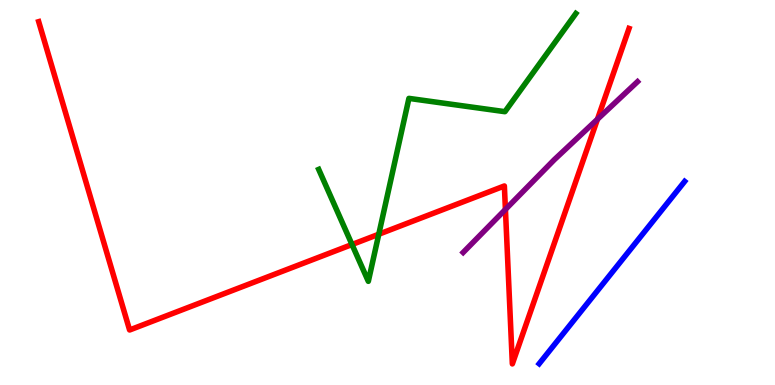[{'lines': ['blue', 'red'], 'intersections': []}, {'lines': ['green', 'red'], 'intersections': [{'x': 4.54, 'y': 3.65}, {'x': 4.89, 'y': 3.92}]}, {'lines': ['purple', 'red'], 'intersections': [{'x': 6.52, 'y': 4.56}, {'x': 7.71, 'y': 6.9}]}, {'lines': ['blue', 'green'], 'intersections': []}, {'lines': ['blue', 'purple'], 'intersections': []}, {'lines': ['green', 'purple'], 'intersections': []}]